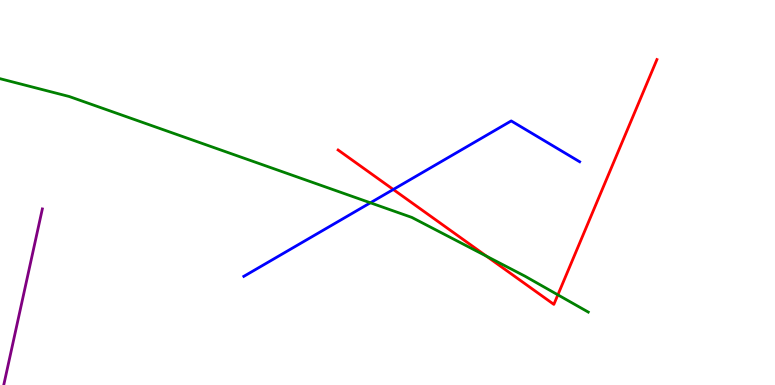[{'lines': ['blue', 'red'], 'intersections': [{'x': 5.07, 'y': 5.08}]}, {'lines': ['green', 'red'], 'intersections': [{'x': 6.28, 'y': 3.34}, {'x': 7.2, 'y': 2.34}]}, {'lines': ['purple', 'red'], 'intersections': []}, {'lines': ['blue', 'green'], 'intersections': [{'x': 4.78, 'y': 4.73}]}, {'lines': ['blue', 'purple'], 'intersections': []}, {'lines': ['green', 'purple'], 'intersections': []}]